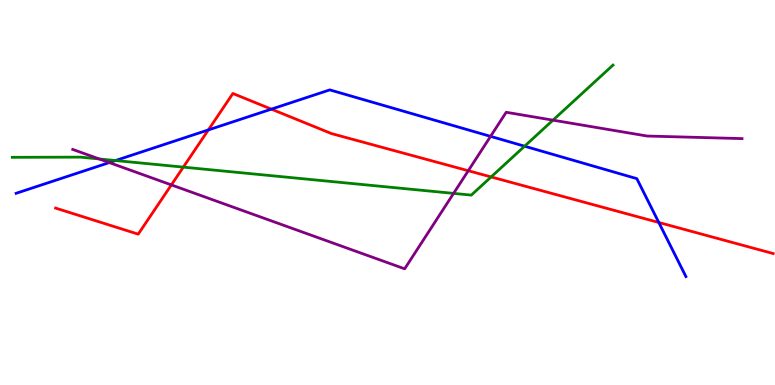[{'lines': ['blue', 'red'], 'intersections': [{'x': 2.69, 'y': 6.63}, {'x': 3.5, 'y': 7.17}, {'x': 8.5, 'y': 4.22}]}, {'lines': ['green', 'red'], 'intersections': [{'x': 2.37, 'y': 5.66}, {'x': 6.34, 'y': 5.4}]}, {'lines': ['purple', 'red'], 'intersections': [{'x': 2.21, 'y': 5.2}, {'x': 6.04, 'y': 5.57}]}, {'lines': ['blue', 'green'], 'intersections': [{'x': 1.49, 'y': 5.83}, {'x': 6.77, 'y': 6.2}]}, {'lines': ['blue', 'purple'], 'intersections': [{'x': 1.41, 'y': 5.78}, {'x': 6.33, 'y': 6.46}]}, {'lines': ['green', 'purple'], 'intersections': [{'x': 1.28, 'y': 5.87}, {'x': 5.85, 'y': 4.98}, {'x': 7.14, 'y': 6.88}]}]